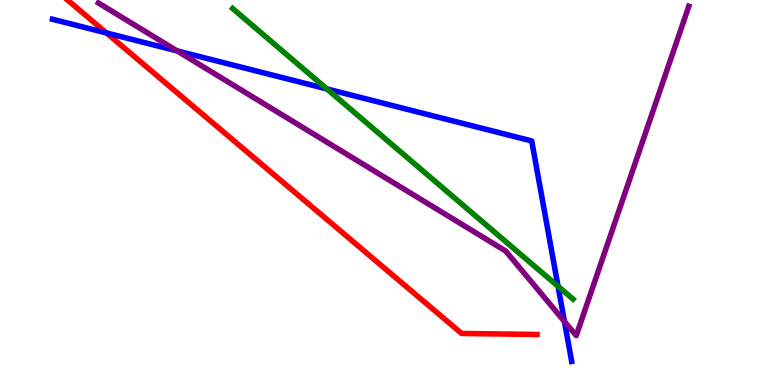[{'lines': ['blue', 'red'], 'intersections': [{'x': 1.37, 'y': 9.14}]}, {'lines': ['green', 'red'], 'intersections': []}, {'lines': ['purple', 'red'], 'intersections': []}, {'lines': ['blue', 'green'], 'intersections': [{'x': 4.22, 'y': 7.69}, {'x': 7.2, 'y': 2.56}]}, {'lines': ['blue', 'purple'], 'intersections': [{'x': 2.28, 'y': 8.68}, {'x': 7.28, 'y': 1.65}]}, {'lines': ['green', 'purple'], 'intersections': []}]